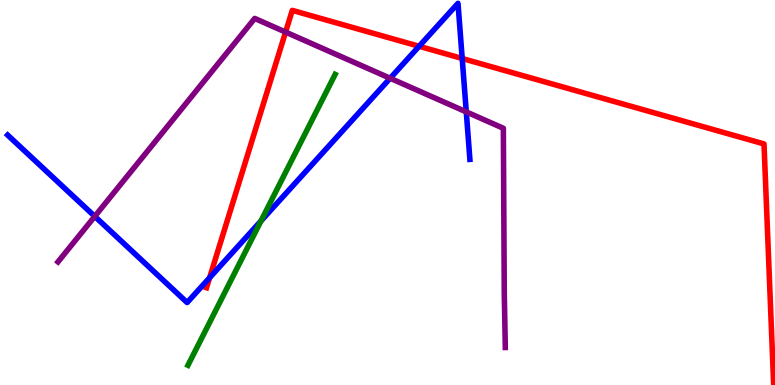[{'lines': ['blue', 'red'], 'intersections': [{'x': 2.7, 'y': 2.79}, {'x': 5.41, 'y': 8.8}, {'x': 5.96, 'y': 8.48}]}, {'lines': ['green', 'red'], 'intersections': []}, {'lines': ['purple', 'red'], 'intersections': [{'x': 3.68, 'y': 9.17}]}, {'lines': ['blue', 'green'], 'intersections': [{'x': 3.37, 'y': 4.26}]}, {'lines': ['blue', 'purple'], 'intersections': [{'x': 1.22, 'y': 4.38}, {'x': 5.03, 'y': 7.97}, {'x': 6.02, 'y': 7.09}]}, {'lines': ['green', 'purple'], 'intersections': []}]